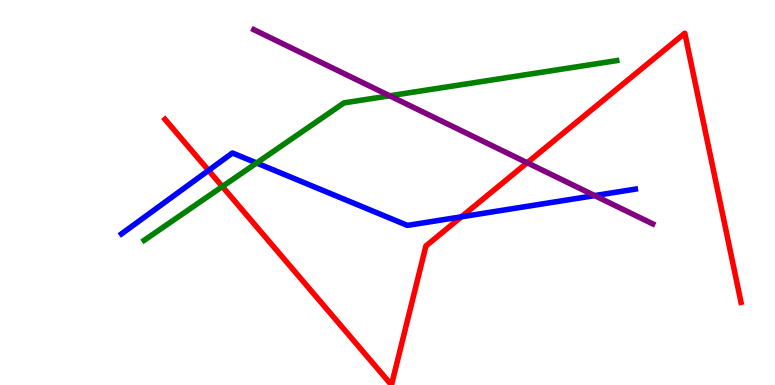[{'lines': ['blue', 'red'], 'intersections': [{'x': 2.69, 'y': 5.57}, {'x': 5.95, 'y': 4.37}]}, {'lines': ['green', 'red'], 'intersections': [{'x': 2.87, 'y': 5.15}]}, {'lines': ['purple', 'red'], 'intersections': [{'x': 6.8, 'y': 5.77}]}, {'lines': ['blue', 'green'], 'intersections': [{'x': 3.31, 'y': 5.77}]}, {'lines': ['blue', 'purple'], 'intersections': [{'x': 7.67, 'y': 4.92}]}, {'lines': ['green', 'purple'], 'intersections': [{'x': 5.03, 'y': 7.51}]}]